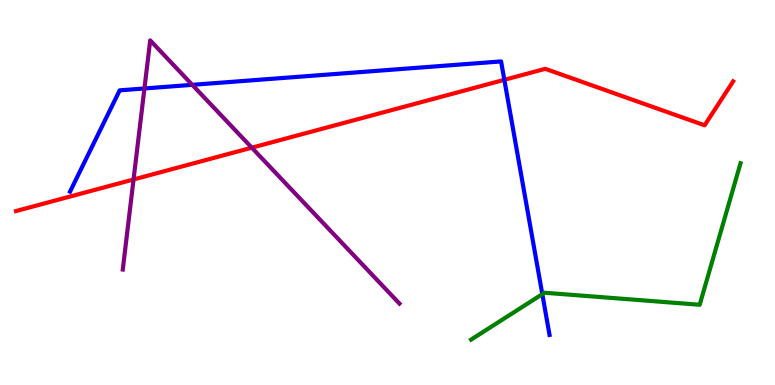[{'lines': ['blue', 'red'], 'intersections': [{'x': 6.51, 'y': 7.93}]}, {'lines': ['green', 'red'], 'intersections': []}, {'lines': ['purple', 'red'], 'intersections': [{'x': 1.72, 'y': 5.34}, {'x': 3.25, 'y': 6.16}]}, {'lines': ['blue', 'green'], 'intersections': [{'x': 7.0, 'y': 2.36}]}, {'lines': ['blue', 'purple'], 'intersections': [{'x': 1.86, 'y': 7.7}, {'x': 2.48, 'y': 7.8}]}, {'lines': ['green', 'purple'], 'intersections': []}]